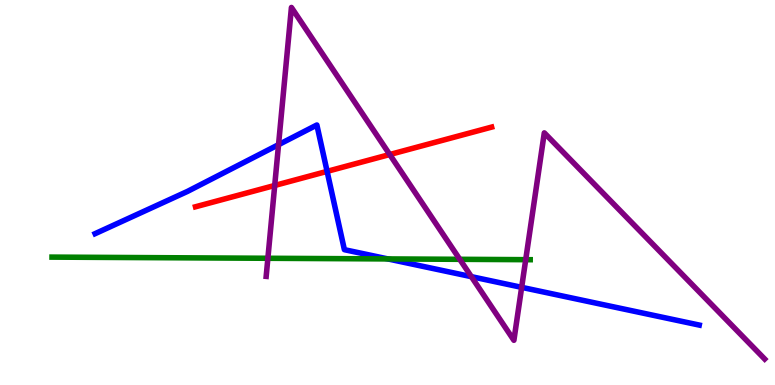[{'lines': ['blue', 'red'], 'intersections': [{'x': 4.22, 'y': 5.55}]}, {'lines': ['green', 'red'], 'intersections': []}, {'lines': ['purple', 'red'], 'intersections': [{'x': 3.54, 'y': 5.18}, {'x': 5.03, 'y': 5.99}]}, {'lines': ['blue', 'green'], 'intersections': [{'x': 5.0, 'y': 3.27}]}, {'lines': ['blue', 'purple'], 'intersections': [{'x': 3.59, 'y': 6.24}, {'x': 6.08, 'y': 2.81}, {'x': 6.73, 'y': 2.54}]}, {'lines': ['green', 'purple'], 'intersections': [{'x': 3.46, 'y': 3.29}, {'x': 5.93, 'y': 3.26}, {'x': 6.78, 'y': 3.26}]}]